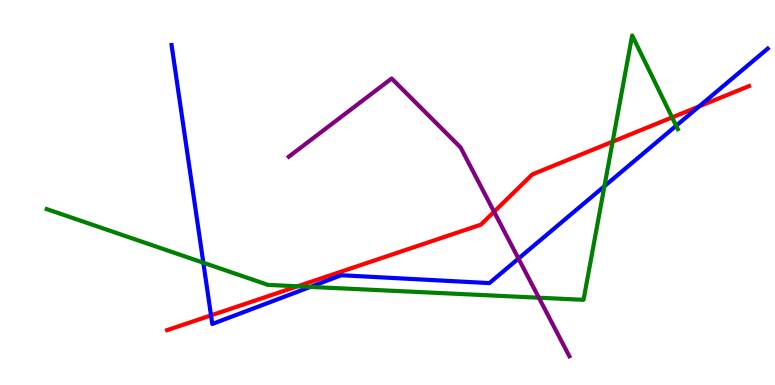[{'lines': ['blue', 'red'], 'intersections': [{'x': 2.72, 'y': 1.81}, {'x': 9.02, 'y': 7.24}]}, {'lines': ['green', 'red'], 'intersections': [{'x': 3.84, 'y': 2.56}, {'x': 7.9, 'y': 6.32}, {'x': 8.67, 'y': 6.95}]}, {'lines': ['purple', 'red'], 'intersections': [{'x': 6.38, 'y': 4.5}]}, {'lines': ['blue', 'green'], 'intersections': [{'x': 2.62, 'y': 3.18}, {'x': 4.01, 'y': 2.55}, {'x': 7.8, 'y': 5.16}, {'x': 8.72, 'y': 6.73}]}, {'lines': ['blue', 'purple'], 'intersections': [{'x': 6.69, 'y': 3.28}]}, {'lines': ['green', 'purple'], 'intersections': [{'x': 6.95, 'y': 2.27}]}]